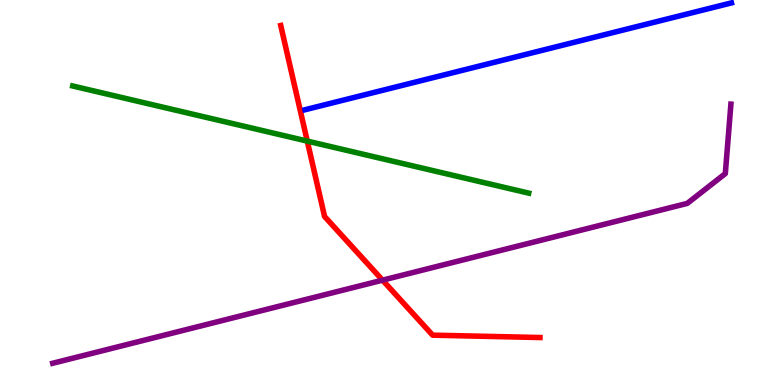[{'lines': ['blue', 'red'], 'intersections': []}, {'lines': ['green', 'red'], 'intersections': [{'x': 3.96, 'y': 6.34}]}, {'lines': ['purple', 'red'], 'intersections': [{'x': 4.94, 'y': 2.72}]}, {'lines': ['blue', 'green'], 'intersections': []}, {'lines': ['blue', 'purple'], 'intersections': []}, {'lines': ['green', 'purple'], 'intersections': []}]